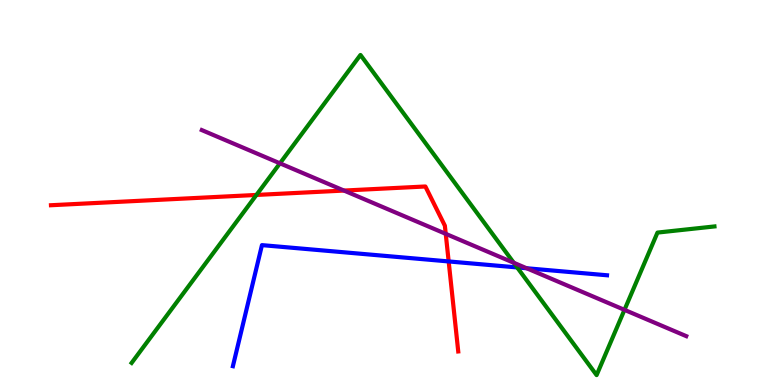[{'lines': ['blue', 'red'], 'intersections': [{'x': 5.79, 'y': 3.21}]}, {'lines': ['green', 'red'], 'intersections': [{'x': 3.31, 'y': 4.94}]}, {'lines': ['purple', 'red'], 'intersections': [{'x': 4.44, 'y': 5.05}, {'x': 5.75, 'y': 3.93}]}, {'lines': ['blue', 'green'], 'intersections': [{'x': 6.67, 'y': 3.05}]}, {'lines': ['blue', 'purple'], 'intersections': [{'x': 6.8, 'y': 3.03}]}, {'lines': ['green', 'purple'], 'intersections': [{'x': 3.61, 'y': 5.76}, {'x': 6.63, 'y': 3.17}, {'x': 8.06, 'y': 1.95}]}]